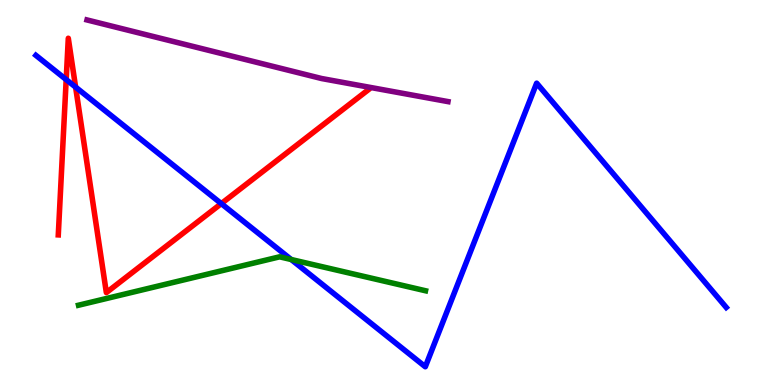[{'lines': ['blue', 'red'], 'intersections': [{'x': 0.854, 'y': 7.93}, {'x': 0.976, 'y': 7.74}, {'x': 2.86, 'y': 4.71}]}, {'lines': ['green', 'red'], 'intersections': []}, {'lines': ['purple', 'red'], 'intersections': []}, {'lines': ['blue', 'green'], 'intersections': [{'x': 3.76, 'y': 3.26}]}, {'lines': ['blue', 'purple'], 'intersections': []}, {'lines': ['green', 'purple'], 'intersections': []}]